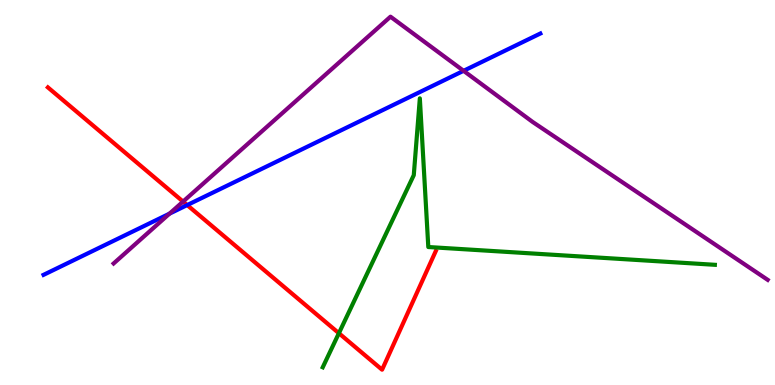[{'lines': ['blue', 'red'], 'intersections': [{'x': 2.42, 'y': 4.67}]}, {'lines': ['green', 'red'], 'intersections': [{'x': 4.37, 'y': 1.34}]}, {'lines': ['purple', 'red'], 'intersections': [{'x': 2.36, 'y': 4.76}]}, {'lines': ['blue', 'green'], 'intersections': []}, {'lines': ['blue', 'purple'], 'intersections': [{'x': 2.19, 'y': 4.45}, {'x': 5.98, 'y': 8.16}]}, {'lines': ['green', 'purple'], 'intersections': []}]